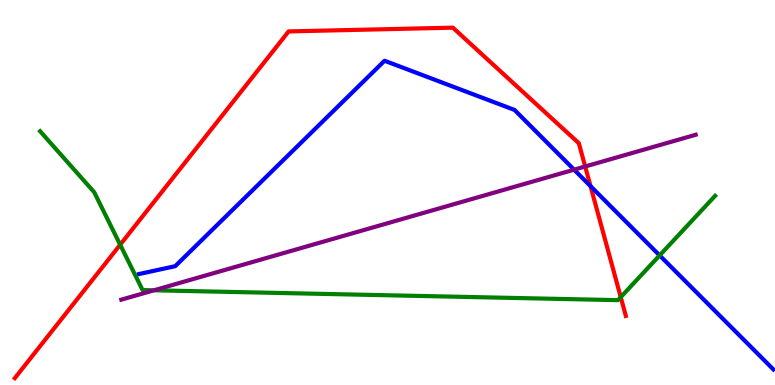[{'lines': ['blue', 'red'], 'intersections': [{'x': 7.62, 'y': 5.17}]}, {'lines': ['green', 'red'], 'intersections': [{'x': 1.55, 'y': 3.64}, {'x': 8.01, 'y': 2.28}]}, {'lines': ['purple', 'red'], 'intersections': [{'x': 7.55, 'y': 5.68}]}, {'lines': ['blue', 'green'], 'intersections': [{'x': 8.51, 'y': 3.37}]}, {'lines': ['blue', 'purple'], 'intersections': [{'x': 7.41, 'y': 5.59}]}, {'lines': ['green', 'purple'], 'intersections': [{'x': 1.99, 'y': 2.46}]}]